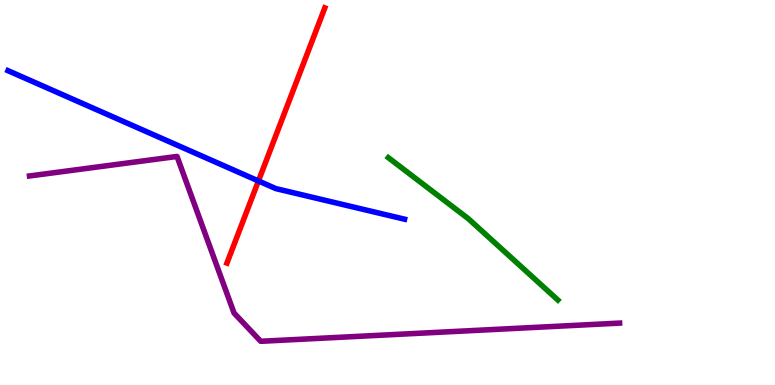[{'lines': ['blue', 'red'], 'intersections': [{'x': 3.33, 'y': 5.3}]}, {'lines': ['green', 'red'], 'intersections': []}, {'lines': ['purple', 'red'], 'intersections': []}, {'lines': ['blue', 'green'], 'intersections': []}, {'lines': ['blue', 'purple'], 'intersections': []}, {'lines': ['green', 'purple'], 'intersections': []}]